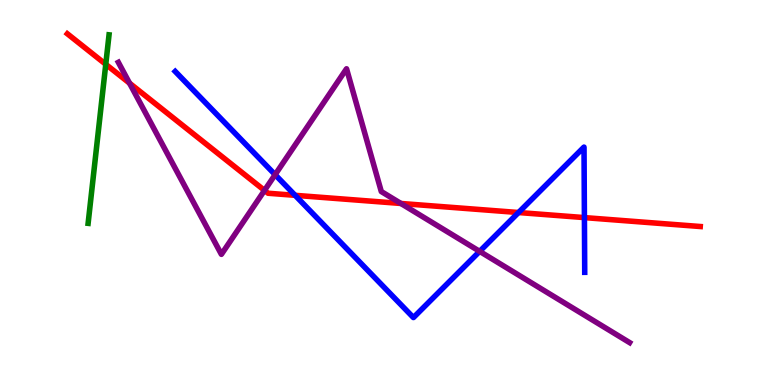[{'lines': ['blue', 'red'], 'intersections': [{'x': 3.81, 'y': 4.93}, {'x': 6.69, 'y': 4.48}, {'x': 7.54, 'y': 4.35}]}, {'lines': ['green', 'red'], 'intersections': [{'x': 1.36, 'y': 8.33}]}, {'lines': ['purple', 'red'], 'intersections': [{'x': 1.67, 'y': 7.84}, {'x': 3.41, 'y': 5.05}, {'x': 5.17, 'y': 4.72}]}, {'lines': ['blue', 'green'], 'intersections': []}, {'lines': ['blue', 'purple'], 'intersections': [{'x': 3.55, 'y': 5.46}, {'x': 6.19, 'y': 3.47}]}, {'lines': ['green', 'purple'], 'intersections': []}]